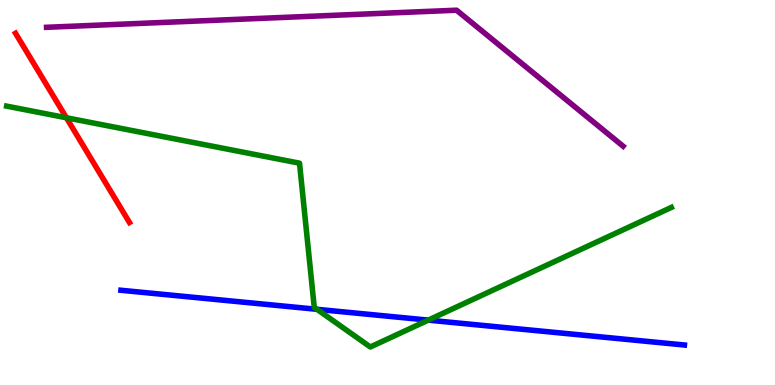[{'lines': ['blue', 'red'], 'intersections': []}, {'lines': ['green', 'red'], 'intersections': [{'x': 0.857, 'y': 6.94}]}, {'lines': ['purple', 'red'], 'intersections': []}, {'lines': ['blue', 'green'], 'intersections': [{'x': 4.09, 'y': 1.97}, {'x': 5.53, 'y': 1.69}]}, {'lines': ['blue', 'purple'], 'intersections': []}, {'lines': ['green', 'purple'], 'intersections': []}]